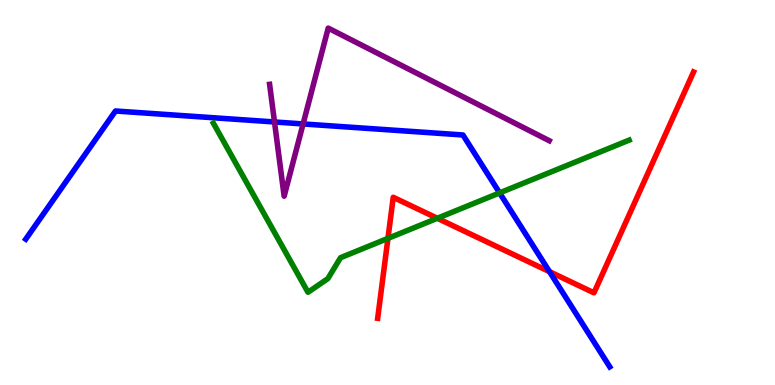[{'lines': ['blue', 'red'], 'intersections': [{'x': 7.09, 'y': 2.94}]}, {'lines': ['green', 'red'], 'intersections': [{'x': 5.01, 'y': 3.81}, {'x': 5.64, 'y': 4.33}]}, {'lines': ['purple', 'red'], 'intersections': []}, {'lines': ['blue', 'green'], 'intersections': [{'x': 6.45, 'y': 4.99}]}, {'lines': ['blue', 'purple'], 'intersections': [{'x': 3.54, 'y': 6.83}, {'x': 3.91, 'y': 6.78}]}, {'lines': ['green', 'purple'], 'intersections': []}]